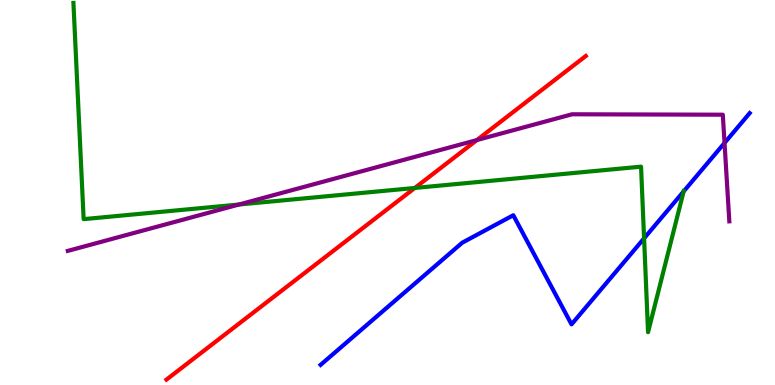[{'lines': ['blue', 'red'], 'intersections': []}, {'lines': ['green', 'red'], 'intersections': [{'x': 5.35, 'y': 5.12}]}, {'lines': ['purple', 'red'], 'intersections': [{'x': 6.15, 'y': 6.36}]}, {'lines': ['blue', 'green'], 'intersections': [{'x': 8.31, 'y': 3.81}, {'x': 8.82, 'y': 5.03}]}, {'lines': ['blue', 'purple'], 'intersections': [{'x': 9.35, 'y': 6.29}]}, {'lines': ['green', 'purple'], 'intersections': [{'x': 3.08, 'y': 4.69}]}]